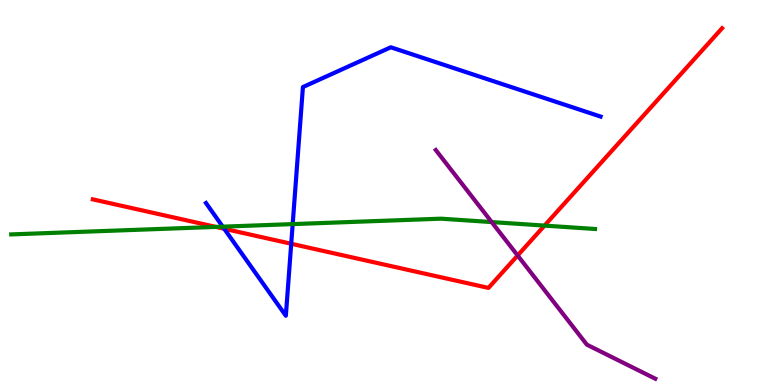[{'lines': ['blue', 'red'], 'intersections': [{'x': 2.89, 'y': 4.06}, {'x': 3.76, 'y': 3.67}]}, {'lines': ['green', 'red'], 'intersections': [{'x': 2.79, 'y': 4.11}, {'x': 7.03, 'y': 4.14}]}, {'lines': ['purple', 'red'], 'intersections': [{'x': 6.68, 'y': 3.36}]}, {'lines': ['blue', 'green'], 'intersections': [{'x': 2.87, 'y': 4.11}, {'x': 3.78, 'y': 4.18}]}, {'lines': ['blue', 'purple'], 'intersections': []}, {'lines': ['green', 'purple'], 'intersections': [{'x': 6.34, 'y': 4.23}]}]